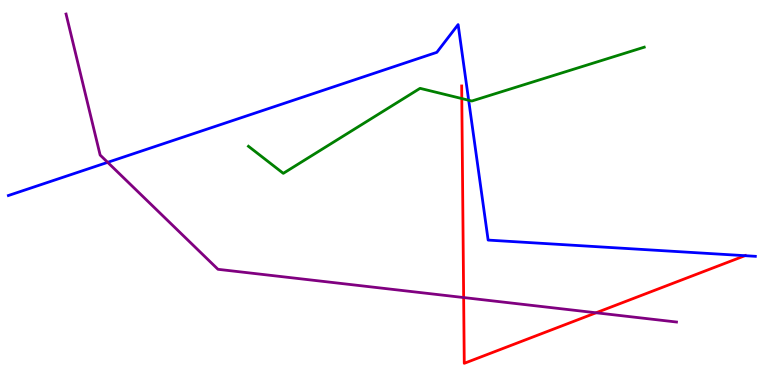[{'lines': ['blue', 'red'], 'intersections': [{'x': 9.61, 'y': 3.36}]}, {'lines': ['green', 'red'], 'intersections': [{'x': 5.96, 'y': 7.44}]}, {'lines': ['purple', 'red'], 'intersections': [{'x': 5.98, 'y': 2.27}, {'x': 7.69, 'y': 1.88}]}, {'lines': ['blue', 'green'], 'intersections': [{'x': 6.05, 'y': 7.4}]}, {'lines': ['blue', 'purple'], 'intersections': [{'x': 1.39, 'y': 5.78}]}, {'lines': ['green', 'purple'], 'intersections': []}]